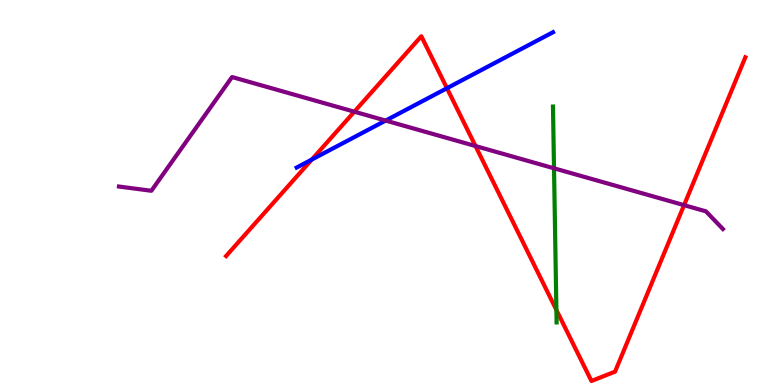[{'lines': ['blue', 'red'], 'intersections': [{'x': 4.02, 'y': 5.86}, {'x': 5.77, 'y': 7.71}]}, {'lines': ['green', 'red'], 'intersections': [{'x': 7.18, 'y': 1.95}]}, {'lines': ['purple', 'red'], 'intersections': [{'x': 4.57, 'y': 7.1}, {'x': 6.14, 'y': 6.21}, {'x': 8.83, 'y': 4.67}]}, {'lines': ['blue', 'green'], 'intersections': []}, {'lines': ['blue', 'purple'], 'intersections': [{'x': 4.98, 'y': 6.87}]}, {'lines': ['green', 'purple'], 'intersections': [{'x': 7.15, 'y': 5.63}]}]